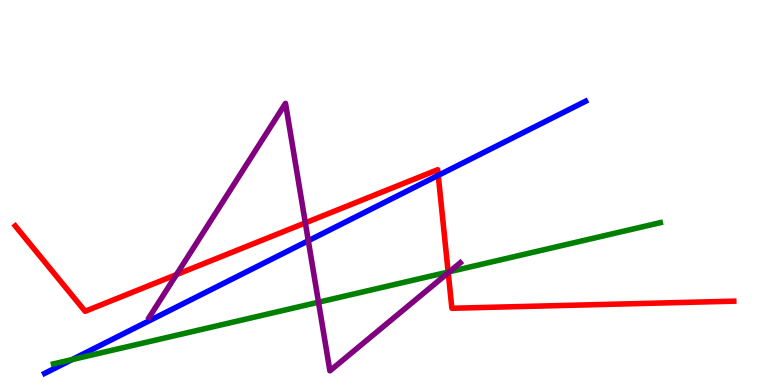[{'lines': ['blue', 'red'], 'intersections': [{'x': 5.65, 'y': 5.44}]}, {'lines': ['green', 'red'], 'intersections': [{'x': 5.78, 'y': 2.93}]}, {'lines': ['purple', 'red'], 'intersections': [{'x': 2.28, 'y': 2.87}, {'x': 3.94, 'y': 4.21}, {'x': 5.78, 'y': 2.92}]}, {'lines': ['blue', 'green'], 'intersections': [{'x': 0.93, 'y': 0.66}]}, {'lines': ['blue', 'purple'], 'intersections': [{'x': 3.98, 'y': 3.75}]}, {'lines': ['green', 'purple'], 'intersections': [{'x': 4.11, 'y': 2.15}, {'x': 5.8, 'y': 2.94}]}]